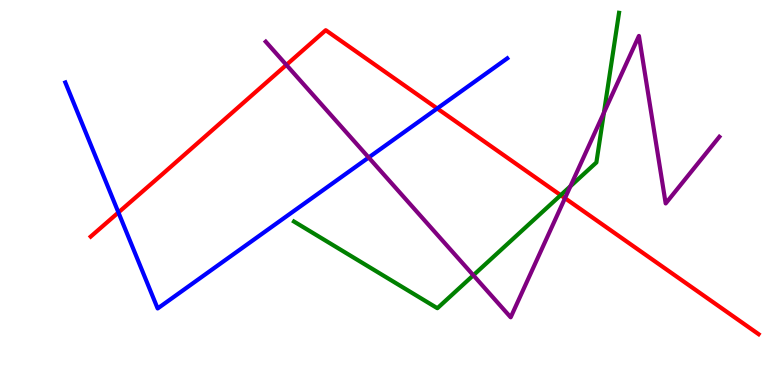[{'lines': ['blue', 'red'], 'intersections': [{'x': 1.53, 'y': 4.48}, {'x': 5.64, 'y': 7.18}]}, {'lines': ['green', 'red'], 'intersections': [{'x': 7.23, 'y': 4.93}]}, {'lines': ['purple', 'red'], 'intersections': [{'x': 3.7, 'y': 8.31}, {'x': 7.29, 'y': 4.85}]}, {'lines': ['blue', 'green'], 'intersections': []}, {'lines': ['blue', 'purple'], 'intersections': [{'x': 4.76, 'y': 5.91}]}, {'lines': ['green', 'purple'], 'intersections': [{'x': 6.11, 'y': 2.85}, {'x': 7.36, 'y': 5.16}, {'x': 7.79, 'y': 7.07}]}]